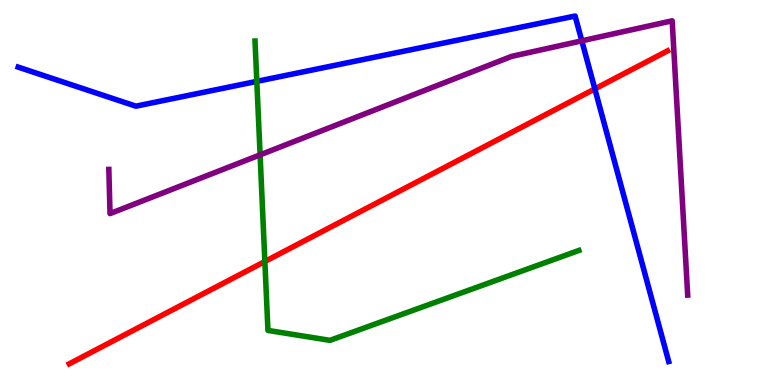[{'lines': ['blue', 'red'], 'intersections': [{'x': 7.68, 'y': 7.69}]}, {'lines': ['green', 'red'], 'intersections': [{'x': 3.42, 'y': 3.21}]}, {'lines': ['purple', 'red'], 'intersections': []}, {'lines': ['blue', 'green'], 'intersections': [{'x': 3.31, 'y': 7.89}]}, {'lines': ['blue', 'purple'], 'intersections': [{'x': 7.51, 'y': 8.94}]}, {'lines': ['green', 'purple'], 'intersections': [{'x': 3.36, 'y': 5.98}]}]